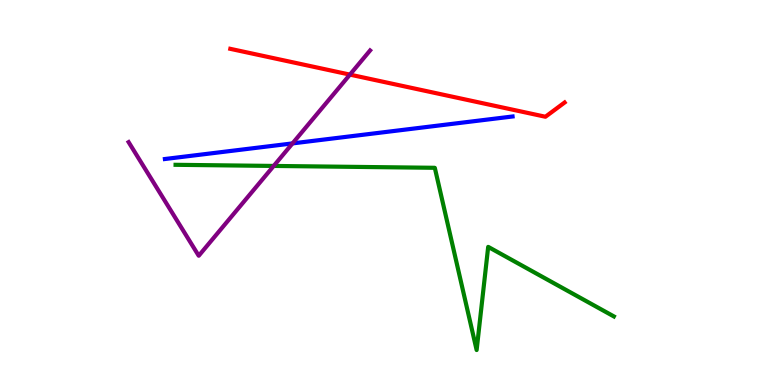[{'lines': ['blue', 'red'], 'intersections': []}, {'lines': ['green', 'red'], 'intersections': []}, {'lines': ['purple', 'red'], 'intersections': [{'x': 4.52, 'y': 8.06}]}, {'lines': ['blue', 'green'], 'intersections': []}, {'lines': ['blue', 'purple'], 'intersections': [{'x': 3.77, 'y': 6.28}]}, {'lines': ['green', 'purple'], 'intersections': [{'x': 3.53, 'y': 5.69}]}]